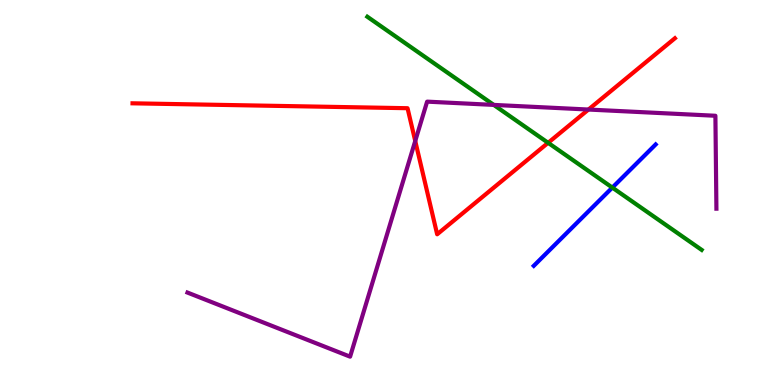[{'lines': ['blue', 'red'], 'intersections': []}, {'lines': ['green', 'red'], 'intersections': [{'x': 7.07, 'y': 6.29}]}, {'lines': ['purple', 'red'], 'intersections': [{'x': 5.36, 'y': 6.34}, {'x': 7.59, 'y': 7.15}]}, {'lines': ['blue', 'green'], 'intersections': [{'x': 7.9, 'y': 5.13}]}, {'lines': ['blue', 'purple'], 'intersections': []}, {'lines': ['green', 'purple'], 'intersections': [{'x': 6.37, 'y': 7.28}]}]